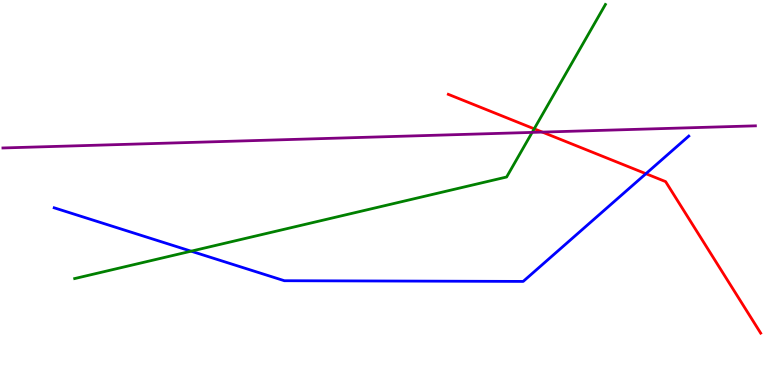[{'lines': ['blue', 'red'], 'intersections': [{'x': 8.33, 'y': 5.49}]}, {'lines': ['green', 'red'], 'intersections': [{'x': 6.89, 'y': 6.65}]}, {'lines': ['purple', 'red'], 'intersections': [{'x': 7.0, 'y': 6.57}]}, {'lines': ['blue', 'green'], 'intersections': [{'x': 2.47, 'y': 3.48}]}, {'lines': ['blue', 'purple'], 'intersections': []}, {'lines': ['green', 'purple'], 'intersections': [{'x': 6.87, 'y': 6.56}]}]